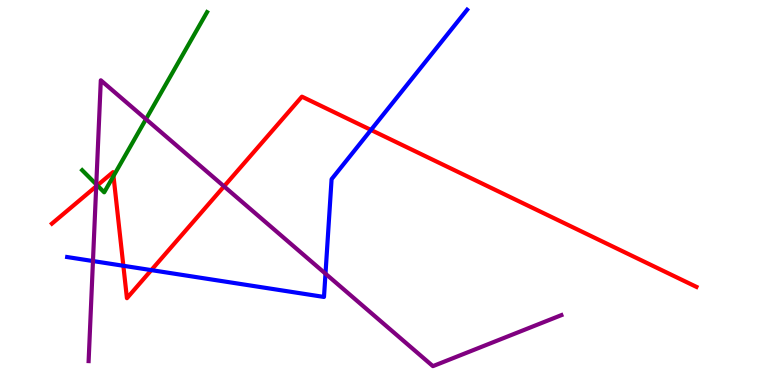[{'lines': ['blue', 'red'], 'intersections': [{'x': 1.59, 'y': 3.1}, {'x': 1.95, 'y': 2.98}, {'x': 4.79, 'y': 6.62}]}, {'lines': ['green', 'red'], 'intersections': [{'x': 1.26, 'y': 5.18}, {'x': 1.46, 'y': 5.43}]}, {'lines': ['purple', 'red'], 'intersections': [{'x': 1.24, 'y': 5.16}, {'x': 2.89, 'y': 5.16}]}, {'lines': ['blue', 'green'], 'intersections': []}, {'lines': ['blue', 'purple'], 'intersections': [{'x': 1.2, 'y': 3.22}, {'x': 4.2, 'y': 2.89}]}, {'lines': ['green', 'purple'], 'intersections': [{'x': 1.24, 'y': 5.21}, {'x': 1.88, 'y': 6.9}]}]